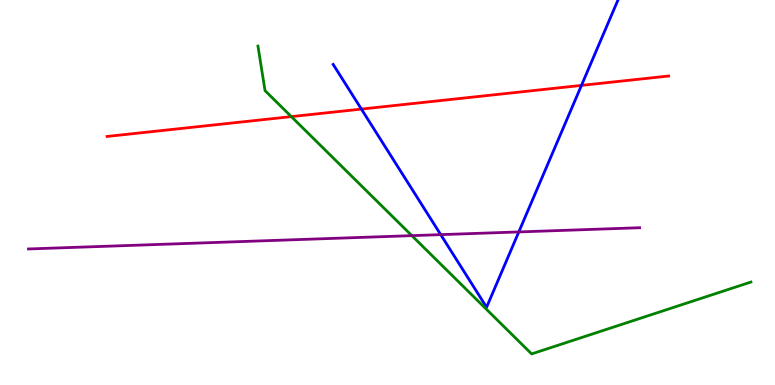[{'lines': ['blue', 'red'], 'intersections': [{'x': 4.66, 'y': 7.17}, {'x': 7.5, 'y': 7.78}]}, {'lines': ['green', 'red'], 'intersections': [{'x': 3.76, 'y': 6.97}]}, {'lines': ['purple', 'red'], 'intersections': []}, {'lines': ['blue', 'green'], 'intersections': []}, {'lines': ['blue', 'purple'], 'intersections': [{'x': 5.69, 'y': 3.91}, {'x': 6.69, 'y': 3.98}]}, {'lines': ['green', 'purple'], 'intersections': [{'x': 5.31, 'y': 3.88}]}]